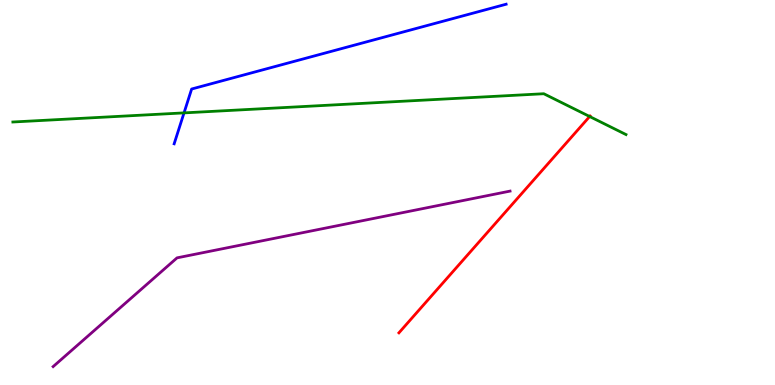[{'lines': ['blue', 'red'], 'intersections': []}, {'lines': ['green', 'red'], 'intersections': [{'x': 7.61, 'y': 6.97}]}, {'lines': ['purple', 'red'], 'intersections': []}, {'lines': ['blue', 'green'], 'intersections': [{'x': 2.37, 'y': 7.07}]}, {'lines': ['blue', 'purple'], 'intersections': []}, {'lines': ['green', 'purple'], 'intersections': []}]